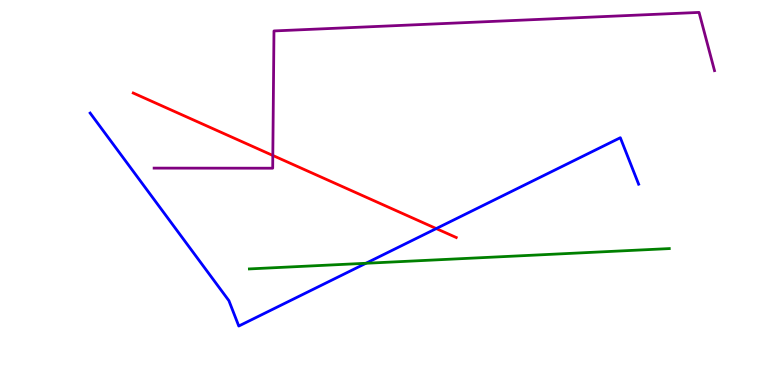[{'lines': ['blue', 'red'], 'intersections': [{'x': 5.63, 'y': 4.06}]}, {'lines': ['green', 'red'], 'intersections': []}, {'lines': ['purple', 'red'], 'intersections': [{'x': 3.52, 'y': 5.96}]}, {'lines': ['blue', 'green'], 'intersections': [{'x': 4.72, 'y': 3.16}]}, {'lines': ['blue', 'purple'], 'intersections': []}, {'lines': ['green', 'purple'], 'intersections': []}]